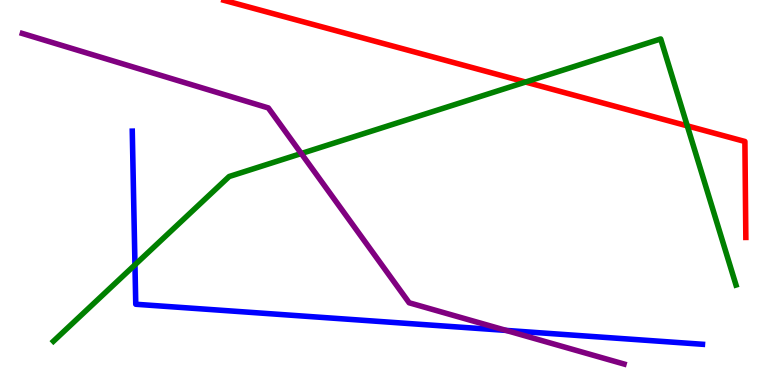[{'lines': ['blue', 'red'], 'intersections': []}, {'lines': ['green', 'red'], 'intersections': [{'x': 6.78, 'y': 7.87}, {'x': 8.87, 'y': 6.73}]}, {'lines': ['purple', 'red'], 'intersections': []}, {'lines': ['blue', 'green'], 'intersections': [{'x': 1.74, 'y': 3.12}]}, {'lines': ['blue', 'purple'], 'intersections': [{'x': 6.53, 'y': 1.42}]}, {'lines': ['green', 'purple'], 'intersections': [{'x': 3.89, 'y': 6.01}]}]